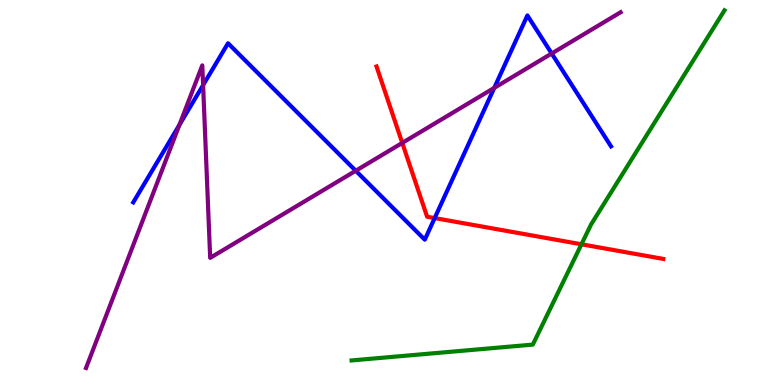[{'lines': ['blue', 'red'], 'intersections': [{'x': 5.61, 'y': 4.34}]}, {'lines': ['green', 'red'], 'intersections': [{'x': 7.5, 'y': 3.65}]}, {'lines': ['purple', 'red'], 'intersections': [{'x': 5.19, 'y': 6.29}]}, {'lines': ['blue', 'green'], 'intersections': []}, {'lines': ['blue', 'purple'], 'intersections': [{'x': 2.32, 'y': 6.76}, {'x': 2.62, 'y': 7.79}, {'x': 4.59, 'y': 5.56}, {'x': 6.38, 'y': 7.72}, {'x': 7.12, 'y': 8.61}]}, {'lines': ['green', 'purple'], 'intersections': []}]